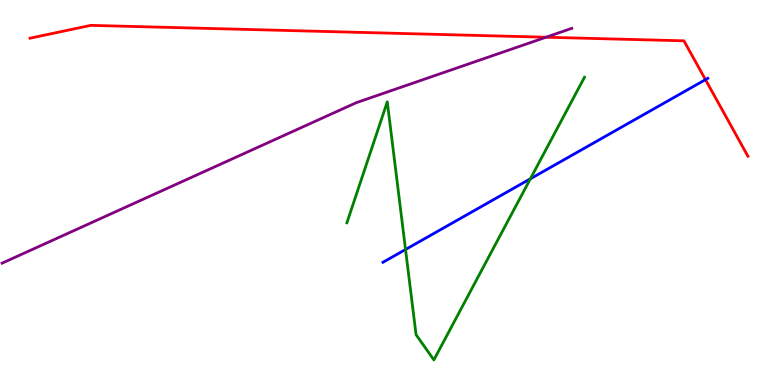[{'lines': ['blue', 'red'], 'intersections': [{'x': 9.1, 'y': 7.93}]}, {'lines': ['green', 'red'], 'intersections': []}, {'lines': ['purple', 'red'], 'intersections': [{'x': 7.05, 'y': 9.03}]}, {'lines': ['blue', 'green'], 'intersections': [{'x': 5.23, 'y': 3.52}, {'x': 6.84, 'y': 5.36}]}, {'lines': ['blue', 'purple'], 'intersections': []}, {'lines': ['green', 'purple'], 'intersections': []}]